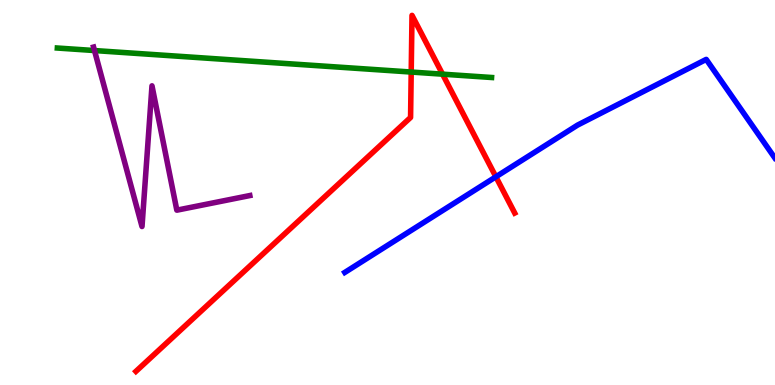[{'lines': ['blue', 'red'], 'intersections': [{'x': 6.4, 'y': 5.41}]}, {'lines': ['green', 'red'], 'intersections': [{'x': 5.31, 'y': 8.13}, {'x': 5.71, 'y': 8.07}]}, {'lines': ['purple', 'red'], 'intersections': []}, {'lines': ['blue', 'green'], 'intersections': []}, {'lines': ['blue', 'purple'], 'intersections': []}, {'lines': ['green', 'purple'], 'intersections': [{'x': 1.22, 'y': 8.69}]}]